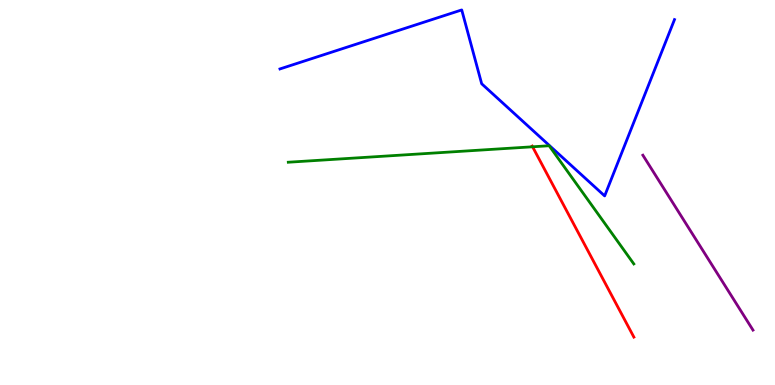[{'lines': ['blue', 'red'], 'intersections': []}, {'lines': ['green', 'red'], 'intersections': [{'x': 6.87, 'y': 6.19}]}, {'lines': ['purple', 'red'], 'intersections': []}, {'lines': ['blue', 'green'], 'intersections': []}, {'lines': ['blue', 'purple'], 'intersections': []}, {'lines': ['green', 'purple'], 'intersections': []}]